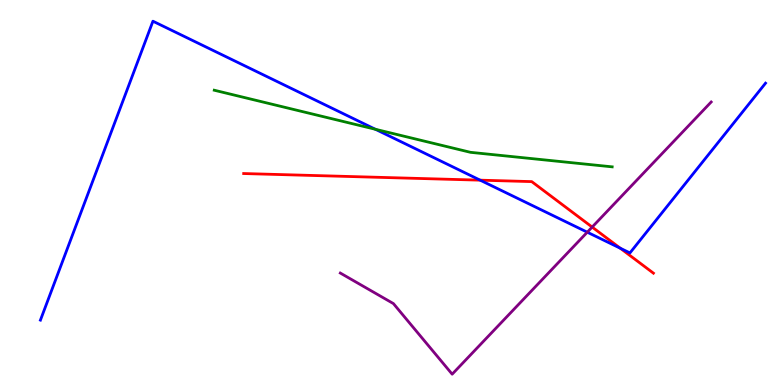[{'lines': ['blue', 'red'], 'intersections': [{'x': 6.2, 'y': 5.32}, {'x': 8.0, 'y': 3.55}]}, {'lines': ['green', 'red'], 'intersections': []}, {'lines': ['purple', 'red'], 'intersections': [{'x': 7.64, 'y': 4.1}]}, {'lines': ['blue', 'green'], 'intersections': [{'x': 4.84, 'y': 6.64}]}, {'lines': ['blue', 'purple'], 'intersections': [{'x': 7.58, 'y': 3.97}]}, {'lines': ['green', 'purple'], 'intersections': []}]